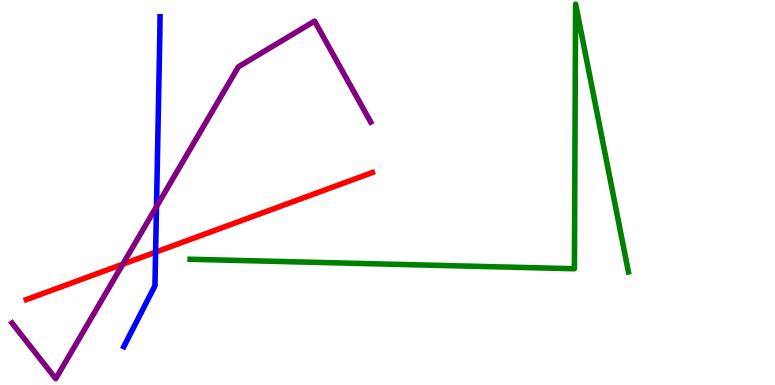[{'lines': ['blue', 'red'], 'intersections': [{'x': 2.01, 'y': 3.45}]}, {'lines': ['green', 'red'], 'intersections': []}, {'lines': ['purple', 'red'], 'intersections': [{'x': 1.58, 'y': 3.14}]}, {'lines': ['blue', 'green'], 'intersections': []}, {'lines': ['blue', 'purple'], 'intersections': [{'x': 2.02, 'y': 4.63}]}, {'lines': ['green', 'purple'], 'intersections': []}]